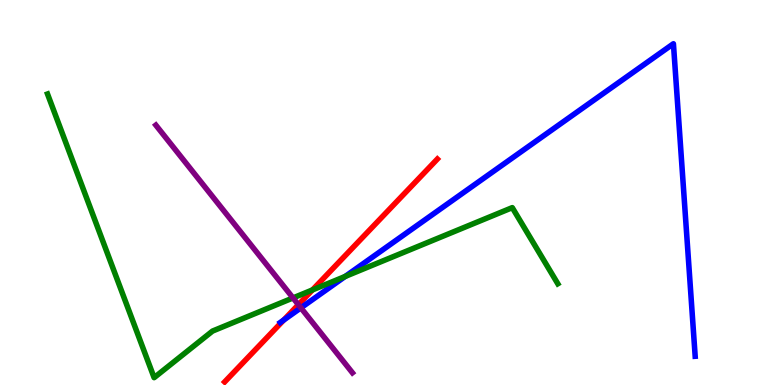[{'lines': ['blue', 'red'], 'intersections': [{'x': 3.66, 'y': 1.69}]}, {'lines': ['green', 'red'], 'intersections': [{'x': 4.03, 'y': 2.47}]}, {'lines': ['purple', 'red'], 'intersections': [{'x': 3.85, 'y': 2.09}]}, {'lines': ['blue', 'green'], 'intersections': [{'x': 4.45, 'y': 2.82}]}, {'lines': ['blue', 'purple'], 'intersections': [{'x': 3.88, 'y': 2.0}]}, {'lines': ['green', 'purple'], 'intersections': [{'x': 3.78, 'y': 2.26}]}]